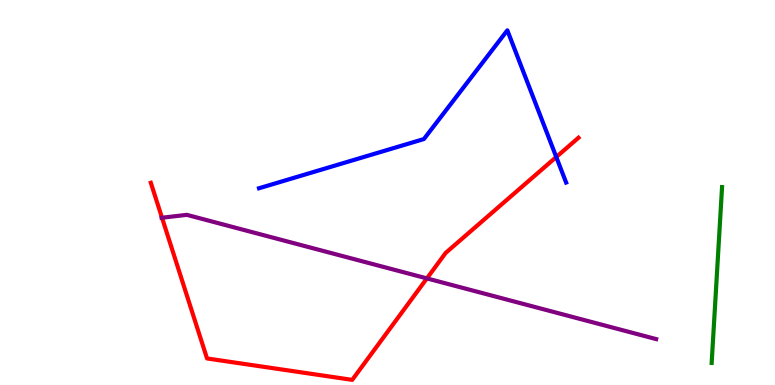[{'lines': ['blue', 'red'], 'intersections': [{'x': 7.18, 'y': 5.92}]}, {'lines': ['green', 'red'], 'intersections': []}, {'lines': ['purple', 'red'], 'intersections': [{'x': 2.09, 'y': 4.34}, {'x': 5.51, 'y': 2.77}]}, {'lines': ['blue', 'green'], 'intersections': []}, {'lines': ['blue', 'purple'], 'intersections': []}, {'lines': ['green', 'purple'], 'intersections': []}]